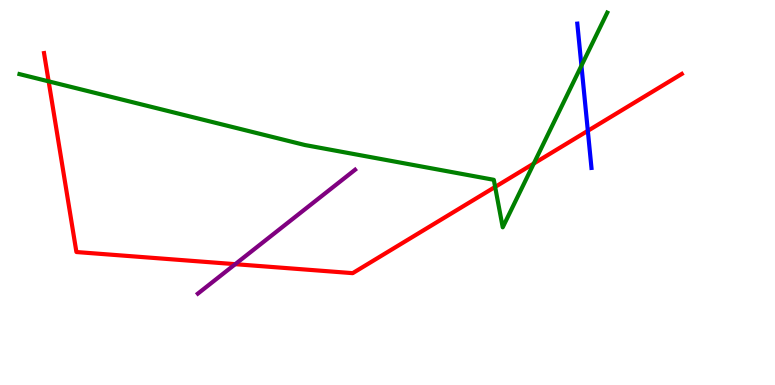[{'lines': ['blue', 'red'], 'intersections': [{'x': 7.58, 'y': 6.6}]}, {'lines': ['green', 'red'], 'intersections': [{'x': 0.628, 'y': 7.89}, {'x': 6.39, 'y': 5.14}, {'x': 6.89, 'y': 5.75}]}, {'lines': ['purple', 'red'], 'intersections': [{'x': 3.04, 'y': 3.14}]}, {'lines': ['blue', 'green'], 'intersections': [{'x': 7.5, 'y': 8.29}]}, {'lines': ['blue', 'purple'], 'intersections': []}, {'lines': ['green', 'purple'], 'intersections': []}]